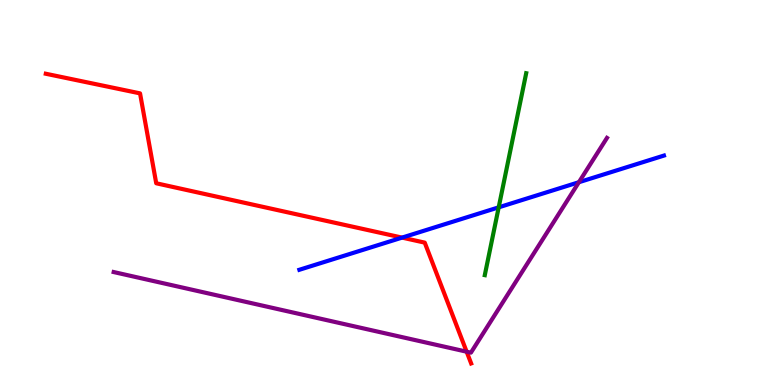[{'lines': ['blue', 'red'], 'intersections': [{'x': 5.19, 'y': 3.83}]}, {'lines': ['green', 'red'], 'intersections': []}, {'lines': ['purple', 'red'], 'intersections': [{'x': 6.02, 'y': 0.865}]}, {'lines': ['blue', 'green'], 'intersections': [{'x': 6.43, 'y': 4.61}]}, {'lines': ['blue', 'purple'], 'intersections': [{'x': 7.47, 'y': 5.27}]}, {'lines': ['green', 'purple'], 'intersections': []}]